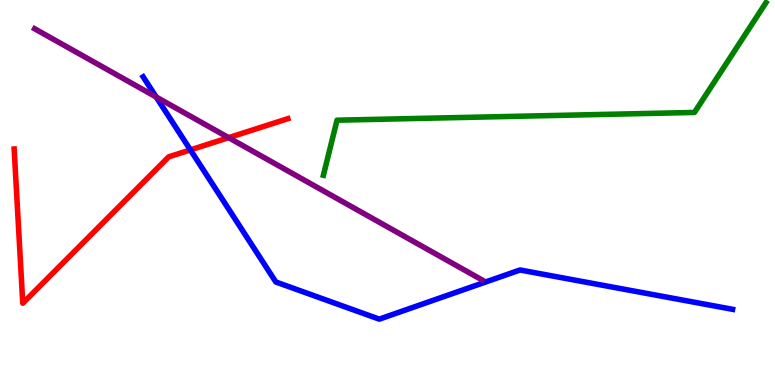[{'lines': ['blue', 'red'], 'intersections': [{'x': 2.46, 'y': 6.11}]}, {'lines': ['green', 'red'], 'intersections': []}, {'lines': ['purple', 'red'], 'intersections': [{'x': 2.95, 'y': 6.42}]}, {'lines': ['blue', 'green'], 'intersections': []}, {'lines': ['blue', 'purple'], 'intersections': [{'x': 2.02, 'y': 7.48}]}, {'lines': ['green', 'purple'], 'intersections': []}]